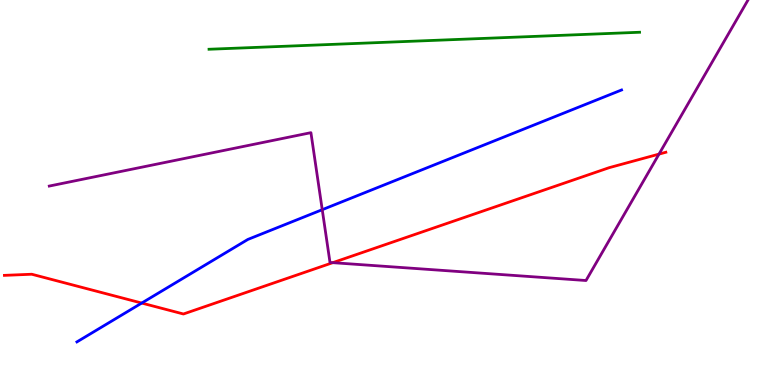[{'lines': ['blue', 'red'], 'intersections': [{'x': 1.83, 'y': 2.13}]}, {'lines': ['green', 'red'], 'intersections': []}, {'lines': ['purple', 'red'], 'intersections': [{'x': 4.29, 'y': 3.18}, {'x': 8.5, 'y': 6.0}]}, {'lines': ['blue', 'green'], 'intersections': []}, {'lines': ['blue', 'purple'], 'intersections': [{'x': 4.16, 'y': 4.55}]}, {'lines': ['green', 'purple'], 'intersections': []}]